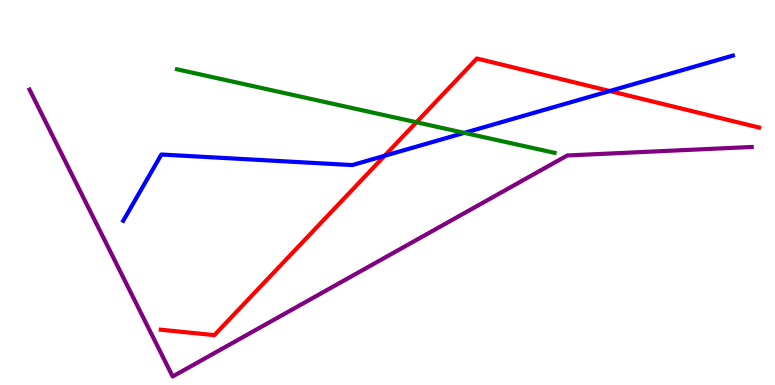[{'lines': ['blue', 'red'], 'intersections': [{'x': 4.96, 'y': 5.95}, {'x': 7.87, 'y': 7.64}]}, {'lines': ['green', 'red'], 'intersections': [{'x': 5.37, 'y': 6.82}]}, {'lines': ['purple', 'red'], 'intersections': []}, {'lines': ['blue', 'green'], 'intersections': [{'x': 5.99, 'y': 6.55}]}, {'lines': ['blue', 'purple'], 'intersections': []}, {'lines': ['green', 'purple'], 'intersections': []}]